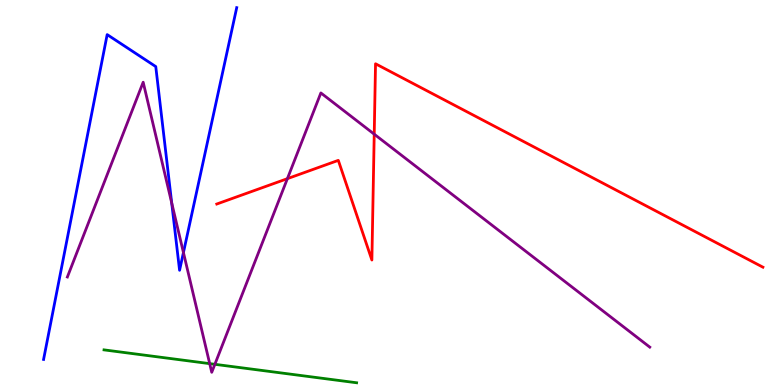[{'lines': ['blue', 'red'], 'intersections': []}, {'lines': ['green', 'red'], 'intersections': []}, {'lines': ['purple', 'red'], 'intersections': [{'x': 3.71, 'y': 5.36}, {'x': 4.83, 'y': 6.51}]}, {'lines': ['blue', 'green'], 'intersections': []}, {'lines': ['blue', 'purple'], 'intersections': [{'x': 2.22, 'y': 4.73}, {'x': 2.37, 'y': 3.44}]}, {'lines': ['green', 'purple'], 'intersections': [{'x': 2.71, 'y': 0.555}, {'x': 2.77, 'y': 0.537}]}]